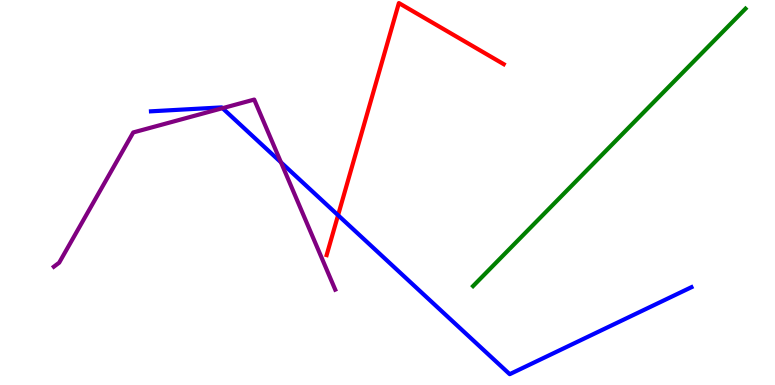[{'lines': ['blue', 'red'], 'intersections': [{'x': 4.36, 'y': 4.41}]}, {'lines': ['green', 'red'], 'intersections': []}, {'lines': ['purple', 'red'], 'intersections': []}, {'lines': ['blue', 'green'], 'intersections': []}, {'lines': ['blue', 'purple'], 'intersections': [{'x': 2.87, 'y': 7.19}, {'x': 3.63, 'y': 5.78}]}, {'lines': ['green', 'purple'], 'intersections': []}]